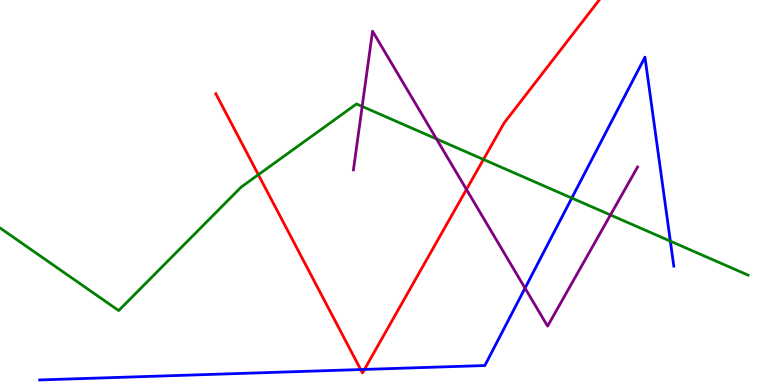[{'lines': ['blue', 'red'], 'intersections': [{'x': 4.65, 'y': 0.401}, {'x': 4.7, 'y': 0.404}]}, {'lines': ['green', 'red'], 'intersections': [{'x': 3.33, 'y': 5.46}, {'x': 6.24, 'y': 5.86}]}, {'lines': ['purple', 'red'], 'intersections': [{'x': 6.02, 'y': 5.08}]}, {'lines': ['blue', 'green'], 'intersections': [{'x': 7.38, 'y': 4.86}, {'x': 8.65, 'y': 3.74}]}, {'lines': ['blue', 'purple'], 'intersections': [{'x': 6.77, 'y': 2.52}]}, {'lines': ['green', 'purple'], 'intersections': [{'x': 4.67, 'y': 7.24}, {'x': 5.63, 'y': 6.39}, {'x': 7.88, 'y': 4.42}]}]